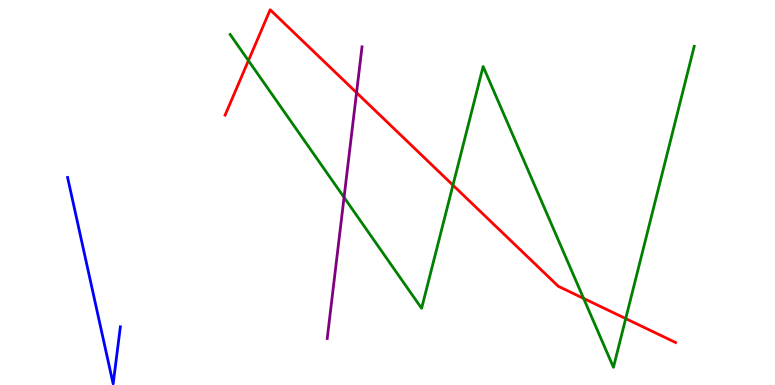[{'lines': ['blue', 'red'], 'intersections': []}, {'lines': ['green', 'red'], 'intersections': [{'x': 3.21, 'y': 8.43}, {'x': 5.84, 'y': 5.19}, {'x': 7.53, 'y': 2.25}, {'x': 8.07, 'y': 1.72}]}, {'lines': ['purple', 'red'], 'intersections': [{'x': 4.6, 'y': 7.59}]}, {'lines': ['blue', 'green'], 'intersections': []}, {'lines': ['blue', 'purple'], 'intersections': []}, {'lines': ['green', 'purple'], 'intersections': [{'x': 4.44, 'y': 4.87}]}]